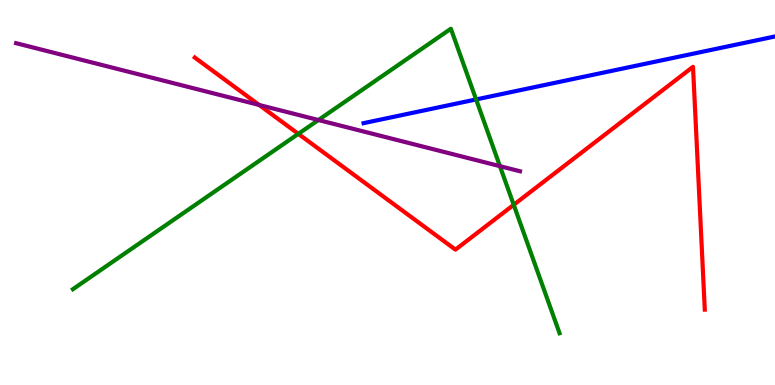[{'lines': ['blue', 'red'], 'intersections': []}, {'lines': ['green', 'red'], 'intersections': [{'x': 3.85, 'y': 6.52}, {'x': 6.63, 'y': 4.68}]}, {'lines': ['purple', 'red'], 'intersections': [{'x': 3.34, 'y': 7.27}]}, {'lines': ['blue', 'green'], 'intersections': [{'x': 6.14, 'y': 7.42}]}, {'lines': ['blue', 'purple'], 'intersections': []}, {'lines': ['green', 'purple'], 'intersections': [{'x': 4.11, 'y': 6.88}, {'x': 6.45, 'y': 5.68}]}]